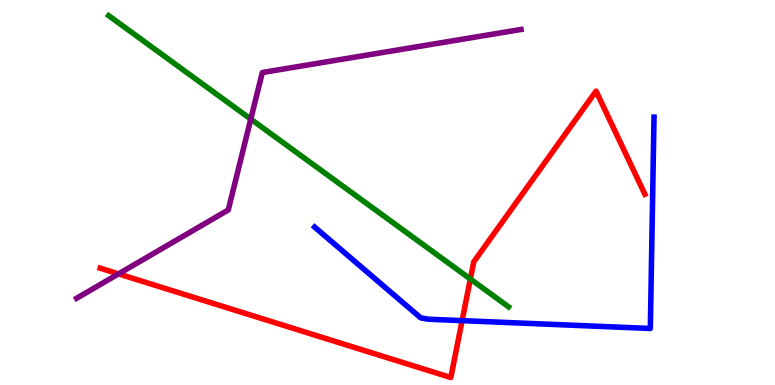[{'lines': ['blue', 'red'], 'intersections': [{'x': 5.96, 'y': 1.67}]}, {'lines': ['green', 'red'], 'intersections': [{'x': 6.07, 'y': 2.75}]}, {'lines': ['purple', 'red'], 'intersections': [{'x': 1.53, 'y': 2.89}]}, {'lines': ['blue', 'green'], 'intersections': []}, {'lines': ['blue', 'purple'], 'intersections': []}, {'lines': ['green', 'purple'], 'intersections': [{'x': 3.24, 'y': 6.91}]}]